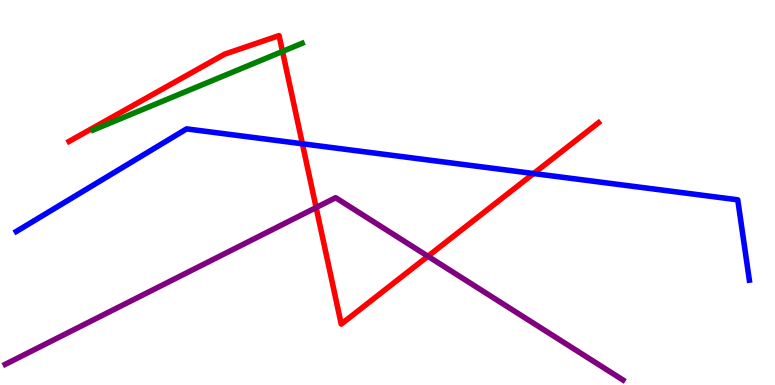[{'lines': ['blue', 'red'], 'intersections': [{'x': 3.9, 'y': 6.27}, {'x': 6.89, 'y': 5.49}]}, {'lines': ['green', 'red'], 'intersections': [{'x': 3.65, 'y': 8.66}]}, {'lines': ['purple', 'red'], 'intersections': [{'x': 4.08, 'y': 4.61}, {'x': 5.52, 'y': 3.34}]}, {'lines': ['blue', 'green'], 'intersections': []}, {'lines': ['blue', 'purple'], 'intersections': []}, {'lines': ['green', 'purple'], 'intersections': []}]